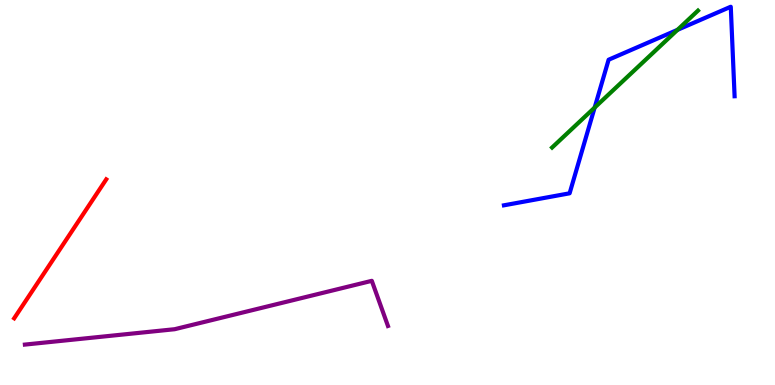[{'lines': ['blue', 'red'], 'intersections': []}, {'lines': ['green', 'red'], 'intersections': []}, {'lines': ['purple', 'red'], 'intersections': []}, {'lines': ['blue', 'green'], 'intersections': [{'x': 7.67, 'y': 7.21}, {'x': 8.74, 'y': 9.22}]}, {'lines': ['blue', 'purple'], 'intersections': []}, {'lines': ['green', 'purple'], 'intersections': []}]